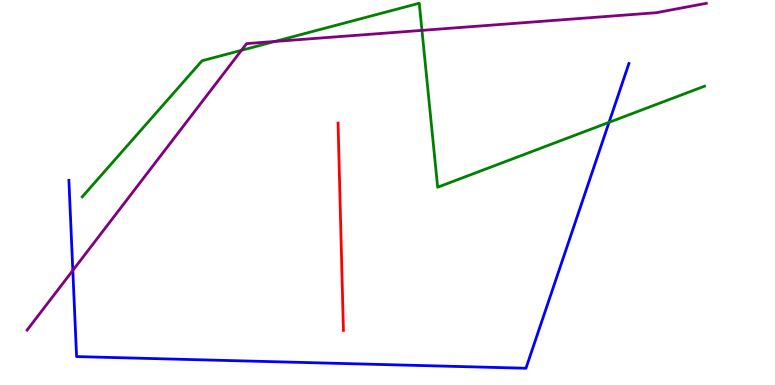[{'lines': ['blue', 'red'], 'intersections': []}, {'lines': ['green', 'red'], 'intersections': []}, {'lines': ['purple', 'red'], 'intersections': []}, {'lines': ['blue', 'green'], 'intersections': [{'x': 7.86, 'y': 6.82}]}, {'lines': ['blue', 'purple'], 'intersections': [{'x': 0.94, 'y': 2.98}]}, {'lines': ['green', 'purple'], 'intersections': [{'x': 3.12, 'y': 8.69}, {'x': 3.55, 'y': 8.92}, {'x': 5.44, 'y': 9.21}]}]